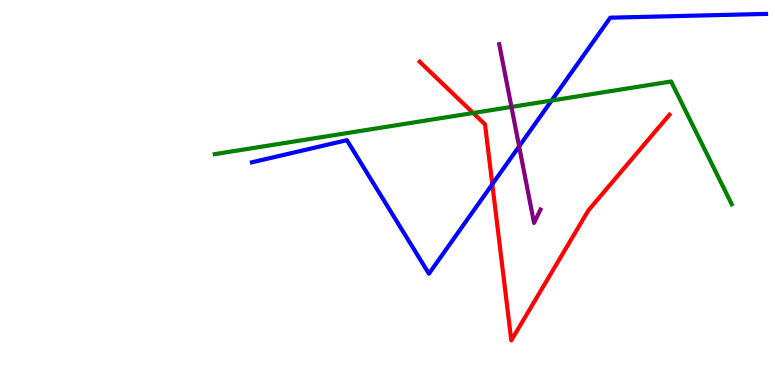[{'lines': ['blue', 'red'], 'intersections': [{'x': 6.35, 'y': 5.21}]}, {'lines': ['green', 'red'], 'intersections': [{'x': 6.11, 'y': 7.06}]}, {'lines': ['purple', 'red'], 'intersections': []}, {'lines': ['blue', 'green'], 'intersections': [{'x': 7.12, 'y': 7.39}]}, {'lines': ['blue', 'purple'], 'intersections': [{'x': 6.7, 'y': 6.2}]}, {'lines': ['green', 'purple'], 'intersections': [{'x': 6.6, 'y': 7.22}]}]